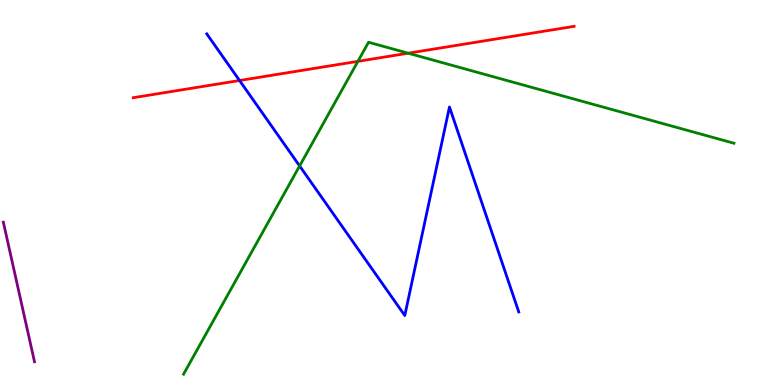[{'lines': ['blue', 'red'], 'intersections': [{'x': 3.09, 'y': 7.91}]}, {'lines': ['green', 'red'], 'intersections': [{'x': 4.62, 'y': 8.41}, {'x': 5.27, 'y': 8.62}]}, {'lines': ['purple', 'red'], 'intersections': []}, {'lines': ['blue', 'green'], 'intersections': [{'x': 3.87, 'y': 5.69}]}, {'lines': ['blue', 'purple'], 'intersections': []}, {'lines': ['green', 'purple'], 'intersections': []}]